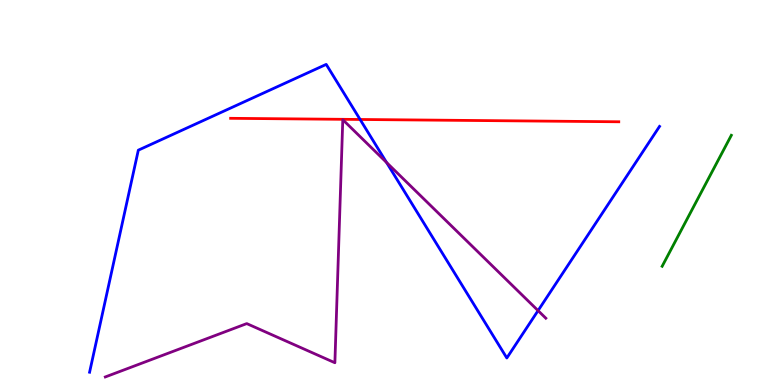[{'lines': ['blue', 'red'], 'intersections': [{'x': 4.65, 'y': 6.9}]}, {'lines': ['green', 'red'], 'intersections': []}, {'lines': ['purple', 'red'], 'intersections': []}, {'lines': ['blue', 'green'], 'intersections': []}, {'lines': ['blue', 'purple'], 'intersections': [{'x': 4.99, 'y': 5.78}, {'x': 6.94, 'y': 1.93}]}, {'lines': ['green', 'purple'], 'intersections': []}]